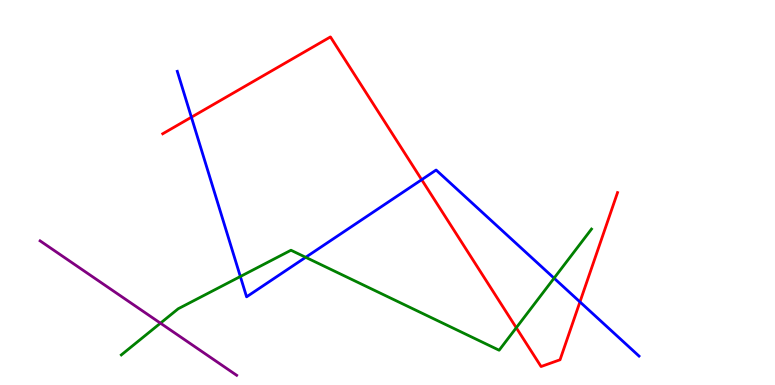[{'lines': ['blue', 'red'], 'intersections': [{'x': 2.47, 'y': 6.96}, {'x': 5.44, 'y': 5.33}, {'x': 7.48, 'y': 2.16}]}, {'lines': ['green', 'red'], 'intersections': [{'x': 6.66, 'y': 1.49}]}, {'lines': ['purple', 'red'], 'intersections': []}, {'lines': ['blue', 'green'], 'intersections': [{'x': 3.1, 'y': 2.82}, {'x': 3.94, 'y': 3.32}, {'x': 7.15, 'y': 2.77}]}, {'lines': ['blue', 'purple'], 'intersections': []}, {'lines': ['green', 'purple'], 'intersections': [{'x': 2.07, 'y': 1.61}]}]